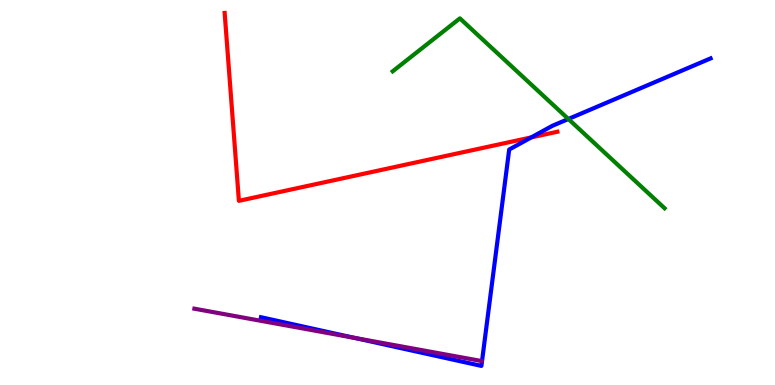[{'lines': ['blue', 'red'], 'intersections': [{'x': 6.86, 'y': 6.43}]}, {'lines': ['green', 'red'], 'intersections': []}, {'lines': ['purple', 'red'], 'intersections': []}, {'lines': ['blue', 'green'], 'intersections': [{'x': 7.33, 'y': 6.91}]}, {'lines': ['blue', 'purple'], 'intersections': [{'x': 4.57, 'y': 1.22}]}, {'lines': ['green', 'purple'], 'intersections': []}]